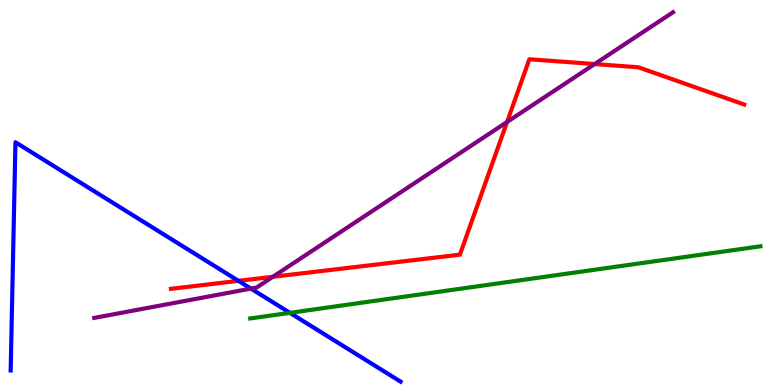[{'lines': ['blue', 'red'], 'intersections': [{'x': 3.08, 'y': 2.71}]}, {'lines': ['green', 'red'], 'intersections': []}, {'lines': ['purple', 'red'], 'intersections': [{'x': 3.52, 'y': 2.81}, {'x': 6.54, 'y': 6.83}, {'x': 7.67, 'y': 8.34}]}, {'lines': ['blue', 'green'], 'intersections': [{'x': 3.74, 'y': 1.87}]}, {'lines': ['blue', 'purple'], 'intersections': [{'x': 3.24, 'y': 2.5}]}, {'lines': ['green', 'purple'], 'intersections': []}]